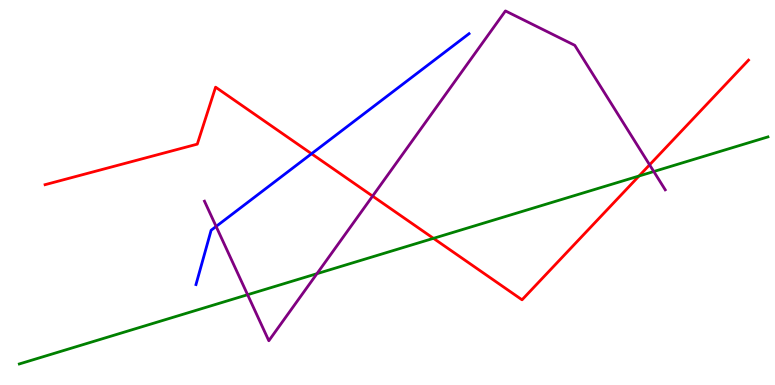[{'lines': ['blue', 'red'], 'intersections': [{'x': 4.02, 'y': 6.01}]}, {'lines': ['green', 'red'], 'intersections': [{'x': 5.59, 'y': 3.81}, {'x': 8.25, 'y': 5.43}]}, {'lines': ['purple', 'red'], 'intersections': [{'x': 4.81, 'y': 4.91}, {'x': 8.38, 'y': 5.72}]}, {'lines': ['blue', 'green'], 'intersections': []}, {'lines': ['blue', 'purple'], 'intersections': [{'x': 2.79, 'y': 4.12}]}, {'lines': ['green', 'purple'], 'intersections': [{'x': 3.19, 'y': 2.35}, {'x': 4.09, 'y': 2.89}, {'x': 8.44, 'y': 5.54}]}]